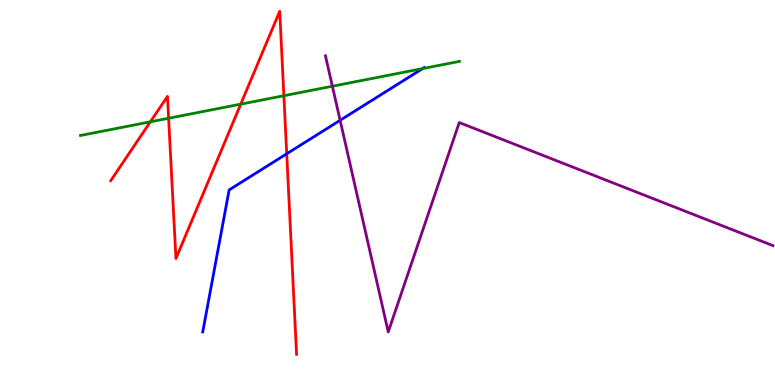[{'lines': ['blue', 'red'], 'intersections': [{'x': 3.7, 'y': 6.01}]}, {'lines': ['green', 'red'], 'intersections': [{'x': 1.94, 'y': 6.84}, {'x': 2.18, 'y': 6.93}, {'x': 3.11, 'y': 7.29}, {'x': 3.66, 'y': 7.51}]}, {'lines': ['purple', 'red'], 'intersections': []}, {'lines': ['blue', 'green'], 'intersections': [{'x': 5.45, 'y': 8.22}]}, {'lines': ['blue', 'purple'], 'intersections': [{'x': 4.39, 'y': 6.88}]}, {'lines': ['green', 'purple'], 'intersections': [{'x': 4.29, 'y': 7.76}]}]